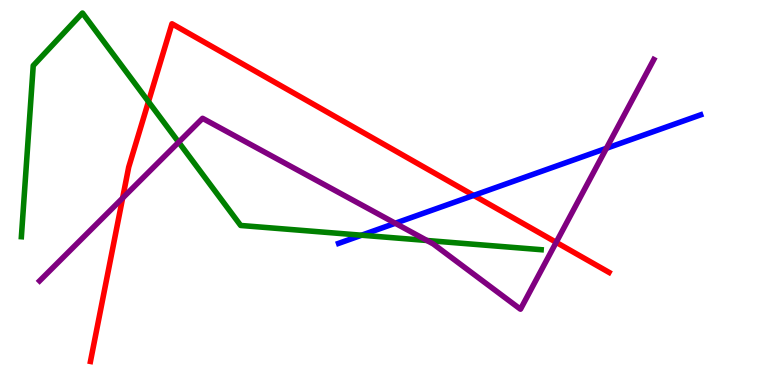[{'lines': ['blue', 'red'], 'intersections': [{'x': 6.11, 'y': 4.92}]}, {'lines': ['green', 'red'], 'intersections': [{'x': 1.92, 'y': 7.36}]}, {'lines': ['purple', 'red'], 'intersections': [{'x': 1.58, 'y': 4.85}, {'x': 7.18, 'y': 3.71}]}, {'lines': ['blue', 'green'], 'intersections': [{'x': 4.67, 'y': 3.89}]}, {'lines': ['blue', 'purple'], 'intersections': [{'x': 5.1, 'y': 4.2}, {'x': 7.82, 'y': 6.15}]}, {'lines': ['green', 'purple'], 'intersections': [{'x': 2.31, 'y': 6.31}, {'x': 5.51, 'y': 3.75}]}]